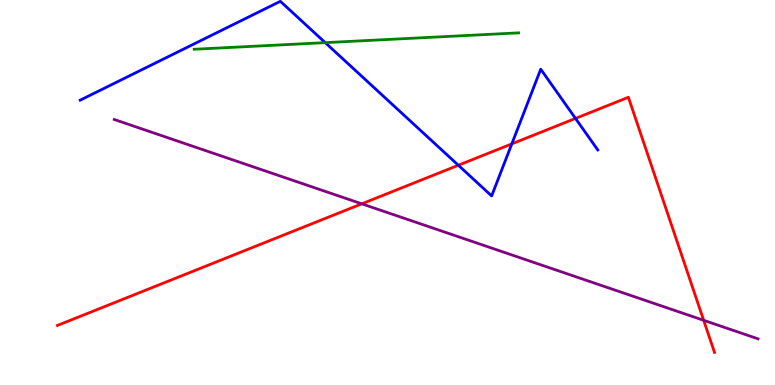[{'lines': ['blue', 'red'], 'intersections': [{'x': 5.91, 'y': 5.71}, {'x': 6.6, 'y': 6.26}, {'x': 7.43, 'y': 6.92}]}, {'lines': ['green', 'red'], 'intersections': []}, {'lines': ['purple', 'red'], 'intersections': [{'x': 4.67, 'y': 4.71}, {'x': 9.08, 'y': 1.68}]}, {'lines': ['blue', 'green'], 'intersections': [{'x': 4.2, 'y': 8.89}]}, {'lines': ['blue', 'purple'], 'intersections': []}, {'lines': ['green', 'purple'], 'intersections': []}]